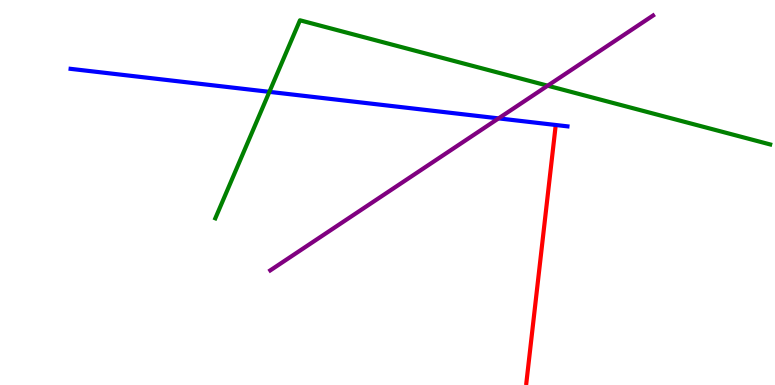[{'lines': ['blue', 'red'], 'intersections': []}, {'lines': ['green', 'red'], 'intersections': []}, {'lines': ['purple', 'red'], 'intersections': []}, {'lines': ['blue', 'green'], 'intersections': [{'x': 3.48, 'y': 7.61}]}, {'lines': ['blue', 'purple'], 'intersections': [{'x': 6.43, 'y': 6.93}]}, {'lines': ['green', 'purple'], 'intersections': [{'x': 7.07, 'y': 7.77}]}]